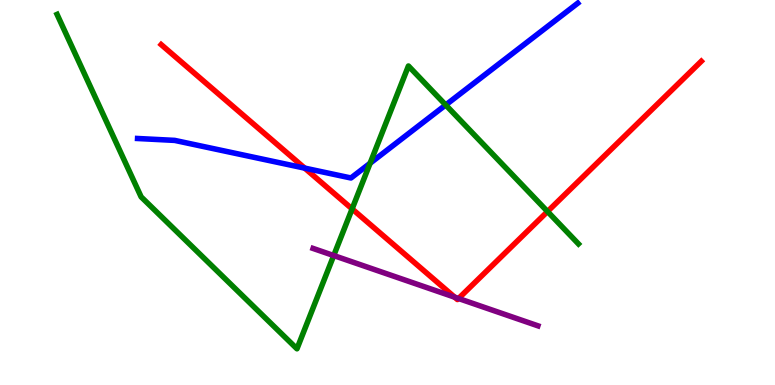[{'lines': ['blue', 'red'], 'intersections': [{'x': 3.93, 'y': 5.63}]}, {'lines': ['green', 'red'], 'intersections': [{'x': 4.54, 'y': 4.57}, {'x': 7.06, 'y': 4.51}]}, {'lines': ['purple', 'red'], 'intersections': [{'x': 5.87, 'y': 2.28}, {'x': 5.92, 'y': 2.25}]}, {'lines': ['blue', 'green'], 'intersections': [{'x': 4.78, 'y': 5.76}, {'x': 5.75, 'y': 7.27}]}, {'lines': ['blue', 'purple'], 'intersections': []}, {'lines': ['green', 'purple'], 'intersections': [{'x': 4.31, 'y': 3.36}]}]